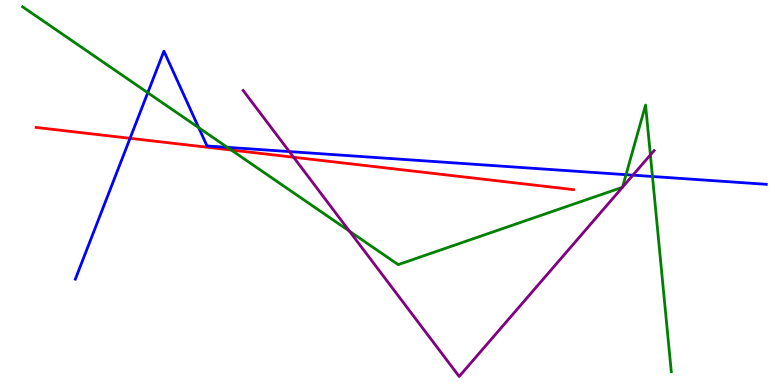[{'lines': ['blue', 'red'], 'intersections': [{'x': 1.68, 'y': 6.41}]}, {'lines': ['green', 'red'], 'intersections': [{'x': 2.98, 'y': 6.1}]}, {'lines': ['purple', 'red'], 'intersections': [{'x': 3.79, 'y': 5.92}]}, {'lines': ['blue', 'green'], 'intersections': [{'x': 1.91, 'y': 7.59}, {'x': 2.56, 'y': 6.68}, {'x': 2.93, 'y': 6.17}, {'x': 8.08, 'y': 5.46}, {'x': 8.42, 'y': 5.42}]}, {'lines': ['blue', 'purple'], 'intersections': [{'x': 3.73, 'y': 6.06}, {'x': 8.17, 'y': 5.45}]}, {'lines': ['green', 'purple'], 'intersections': [{'x': 4.51, 'y': 4.0}, {'x': 8.03, 'y': 5.14}, {'x': 8.03, 'y': 5.14}, {'x': 8.39, 'y': 5.98}]}]